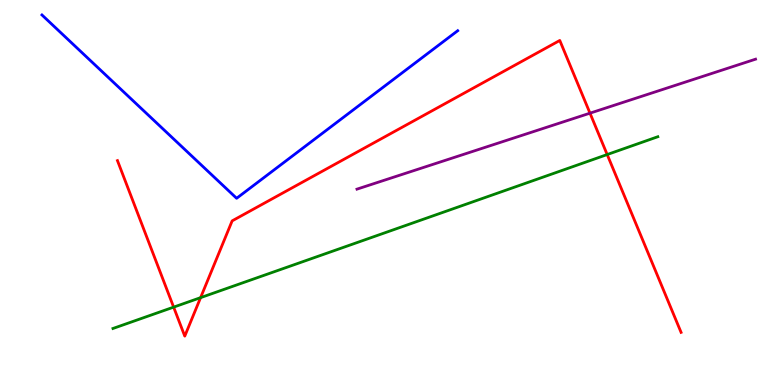[{'lines': ['blue', 'red'], 'intersections': []}, {'lines': ['green', 'red'], 'intersections': [{'x': 2.24, 'y': 2.02}, {'x': 2.59, 'y': 2.27}, {'x': 7.83, 'y': 5.99}]}, {'lines': ['purple', 'red'], 'intersections': [{'x': 7.61, 'y': 7.06}]}, {'lines': ['blue', 'green'], 'intersections': []}, {'lines': ['blue', 'purple'], 'intersections': []}, {'lines': ['green', 'purple'], 'intersections': []}]